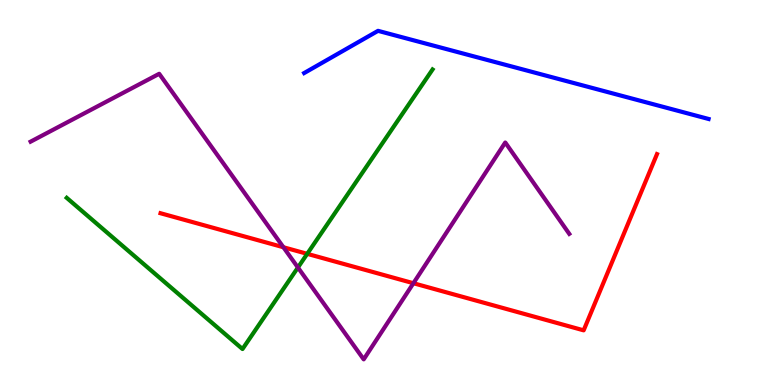[{'lines': ['blue', 'red'], 'intersections': []}, {'lines': ['green', 'red'], 'intersections': [{'x': 3.96, 'y': 3.41}]}, {'lines': ['purple', 'red'], 'intersections': [{'x': 3.66, 'y': 3.58}, {'x': 5.33, 'y': 2.64}]}, {'lines': ['blue', 'green'], 'intersections': []}, {'lines': ['blue', 'purple'], 'intersections': []}, {'lines': ['green', 'purple'], 'intersections': [{'x': 3.84, 'y': 3.05}]}]